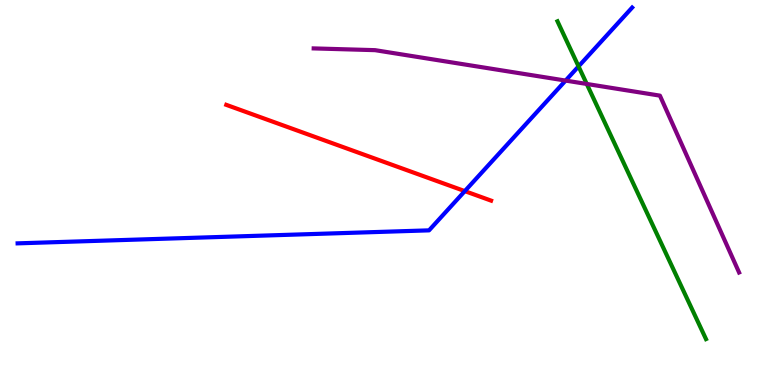[{'lines': ['blue', 'red'], 'intersections': [{'x': 6.0, 'y': 5.04}]}, {'lines': ['green', 'red'], 'intersections': []}, {'lines': ['purple', 'red'], 'intersections': []}, {'lines': ['blue', 'green'], 'intersections': [{'x': 7.47, 'y': 8.28}]}, {'lines': ['blue', 'purple'], 'intersections': [{'x': 7.3, 'y': 7.91}]}, {'lines': ['green', 'purple'], 'intersections': [{'x': 7.57, 'y': 7.82}]}]